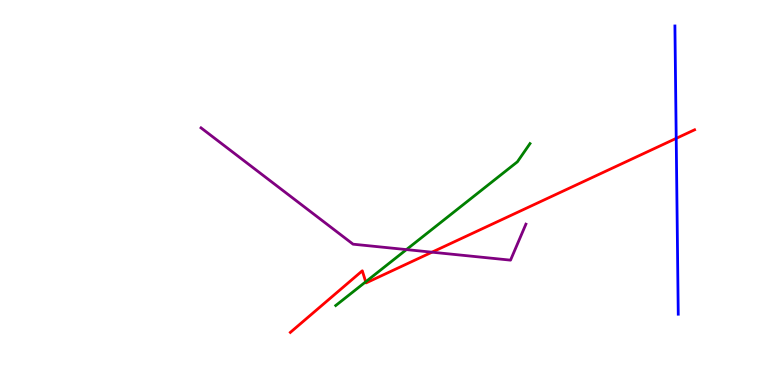[{'lines': ['blue', 'red'], 'intersections': [{'x': 8.73, 'y': 6.41}]}, {'lines': ['green', 'red'], 'intersections': [{'x': 4.72, 'y': 2.68}]}, {'lines': ['purple', 'red'], 'intersections': [{'x': 5.57, 'y': 3.45}]}, {'lines': ['blue', 'green'], 'intersections': []}, {'lines': ['blue', 'purple'], 'intersections': []}, {'lines': ['green', 'purple'], 'intersections': [{'x': 5.24, 'y': 3.52}]}]